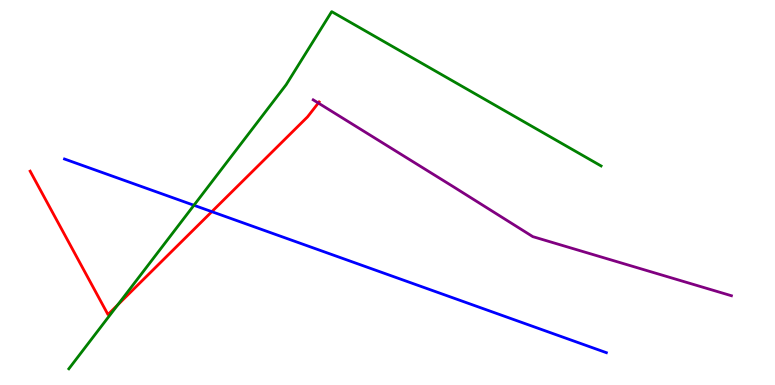[{'lines': ['blue', 'red'], 'intersections': [{'x': 2.73, 'y': 4.5}]}, {'lines': ['green', 'red'], 'intersections': [{'x': 1.52, 'y': 2.08}]}, {'lines': ['purple', 'red'], 'intersections': [{'x': 4.11, 'y': 7.32}]}, {'lines': ['blue', 'green'], 'intersections': [{'x': 2.5, 'y': 4.67}]}, {'lines': ['blue', 'purple'], 'intersections': []}, {'lines': ['green', 'purple'], 'intersections': []}]